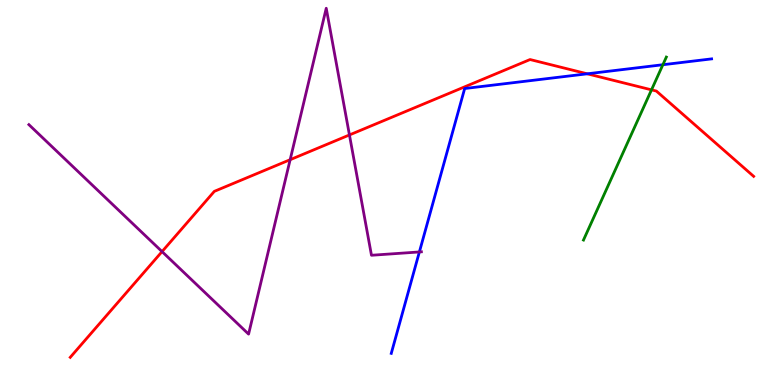[{'lines': ['blue', 'red'], 'intersections': [{'x': 7.58, 'y': 8.08}]}, {'lines': ['green', 'red'], 'intersections': [{'x': 8.41, 'y': 7.67}]}, {'lines': ['purple', 'red'], 'intersections': [{'x': 2.09, 'y': 3.47}, {'x': 3.74, 'y': 5.85}, {'x': 4.51, 'y': 6.49}]}, {'lines': ['blue', 'green'], 'intersections': [{'x': 8.55, 'y': 8.32}]}, {'lines': ['blue', 'purple'], 'intersections': [{'x': 5.41, 'y': 3.46}]}, {'lines': ['green', 'purple'], 'intersections': []}]